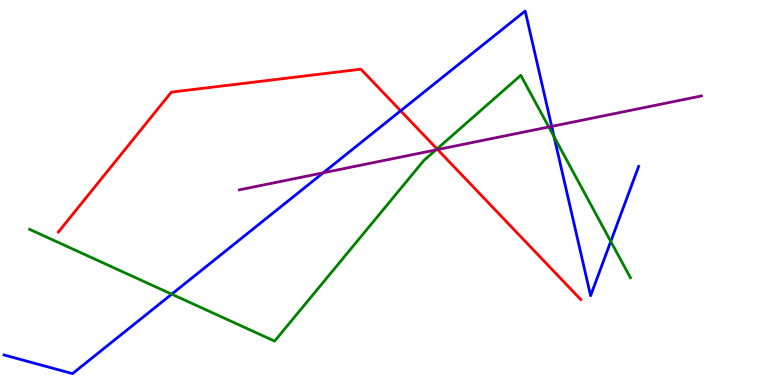[{'lines': ['blue', 'red'], 'intersections': [{'x': 5.17, 'y': 7.12}]}, {'lines': ['green', 'red'], 'intersections': [{'x': 5.64, 'y': 6.13}]}, {'lines': ['purple', 'red'], 'intersections': [{'x': 5.65, 'y': 6.12}]}, {'lines': ['blue', 'green'], 'intersections': [{'x': 2.22, 'y': 2.36}, {'x': 7.15, 'y': 6.45}, {'x': 7.88, 'y': 3.73}]}, {'lines': ['blue', 'purple'], 'intersections': [{'x': 4.17, 'y': 5.51}, {'x': 7.12, 'y': 6.72}]}, {'lines': ['green', 'purple'], 'intersections': [{'x': 5.62, 'y': 6.11}, {'x': 7.08, 'y': 6.7}]}]